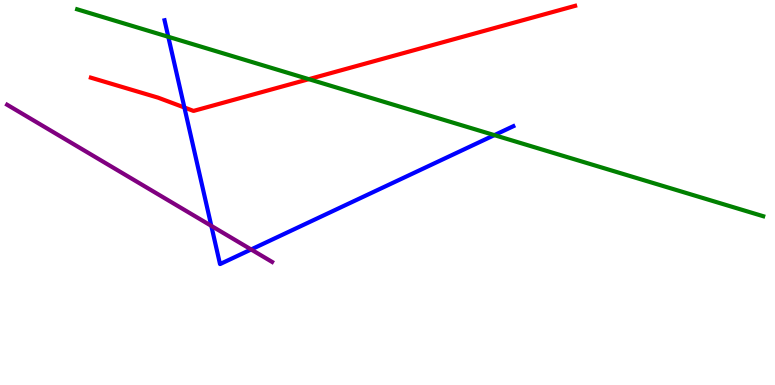[{'lines': ['blue', 'red'], 'intersections': [{'x': 2.38, 'y': 7.21}]}, {'lines': ['green', 'red'], 'intersections': [{'x': 3.98, 'y': 7.94}]}, {'lines': ['purple', 'red'], 'intersections': []}, {'lines': ['blue', 'green'], 'intersections': [{'x': 2.17, 'y': 9.04}, {'x': 6.38, 'y': 6.49}]}, {'lines': ['blue', 'purple'], 'intersections': [{'x': 2.73, 'y': 4.13}, {'x': 3.24, 'y': 3.52}]}, {'lines': ['green', 'purple'], 'intersections': []}]